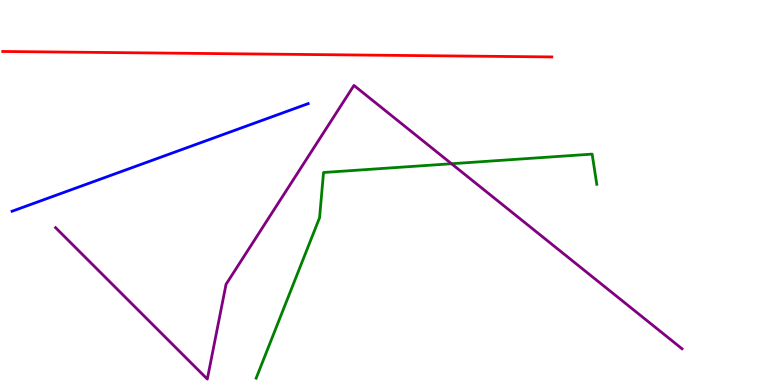[{'lines': ['blue', 'red'], 'intersections': []}, {'lines': ['green', 'red'], 'intersections': []}, {'lines': ['purple', 'red'], 'intersections': []}, {'lines': ['blue', 'green'], 'intersections': []}, {'lines': ['blue', 'purple'], 'intersections': []}, {'lines': ['green', 'purple'], 'intersections': [{'x': 5.83, 'y': 5.75}]}]